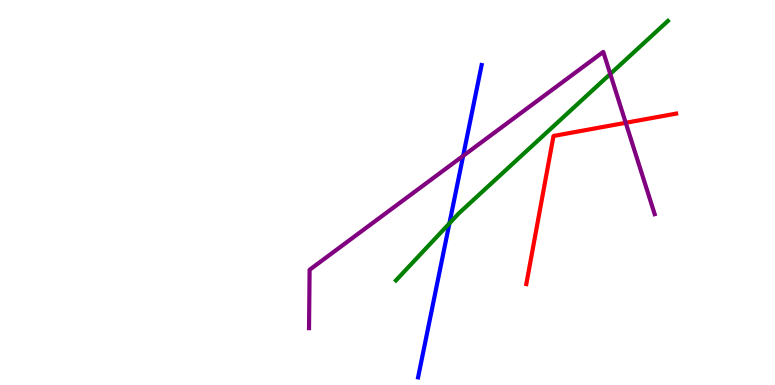[{'lines': ['blue', 'red'], 'intersections': []}, {'lines': ['green', 'red'], 'intersections': []}, {'lines': ['purple', 'red'], 'intersections': [{'x': 8.07, 'y': 6.81}]}, {'lines': ['blue', 'green'], 'intersections': [{'x': 5.8, 'y': 4.2}]}, {'lines': ['blue', 'purple'], 'intersections': [{'x': 5.98, 'y': 5.95}]}, {'lines': ['green', 'purple'], 'intersections': [{'x': 7.87, 'y': 8.08}]}]